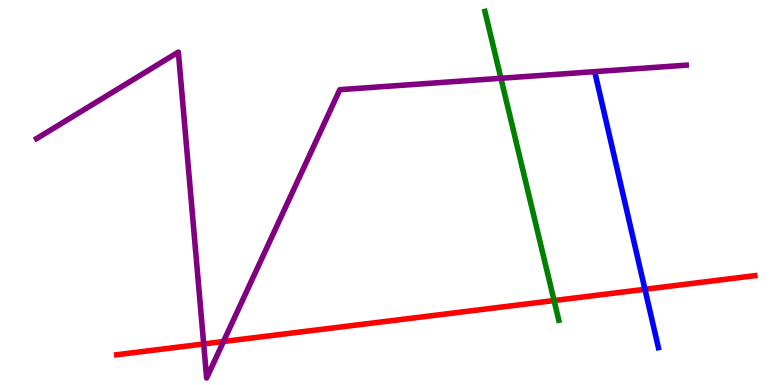[{'lines': ['blue', 'red'], 'intersections': [{'x': 8.32, 'y': 2.49}]}, {'lines': ['green', 'red'], 'intersections': [{'x': 7.15, 'y': 2.19}]}, {'lines': ['purple', 'red'], 'intersections': [{'x': 2.63, 'y': 1.07}, {'x': 2.88, 'y': 1.13}]}, {'lines': ['blue', 'green'], 'intersections': []}, {'lines': ['blue', 'purple'], 'intersections': []}, {'lines': ['green', 'purple'], 'intersections': [{'x': 6.46, 'y': 7.97}]}]